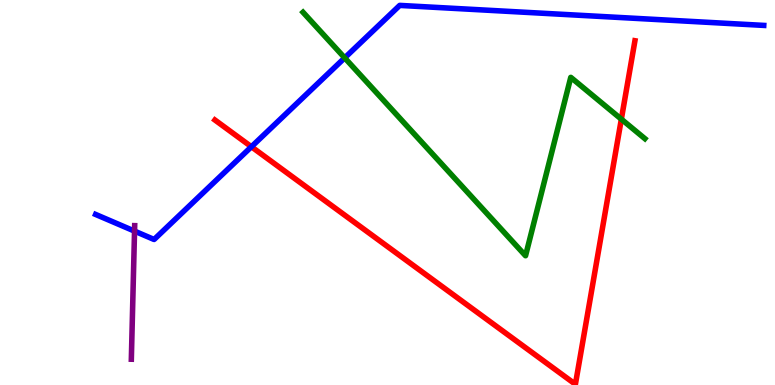[{'lines': ['blue', 'red'], 'intersections': [{'x': 3.24, 'y': 6.19}]}, {'lines': ['green', 'red'], 'intersections': [{'x': 8.02, 'y': 6.9}]}, {'lines': ['purple', 'red'], 'intersections': []}, {'lines': ['blue', 'green'], 'intersections': [{'x': 4.45, 'y': 8.5}]}, {'lines': ['blue', 'purple'], 'intersections': [{'x': 1.74, 'y': 4.0}]}, {'lines': ['green', 'purple'], 'intersections': []}]